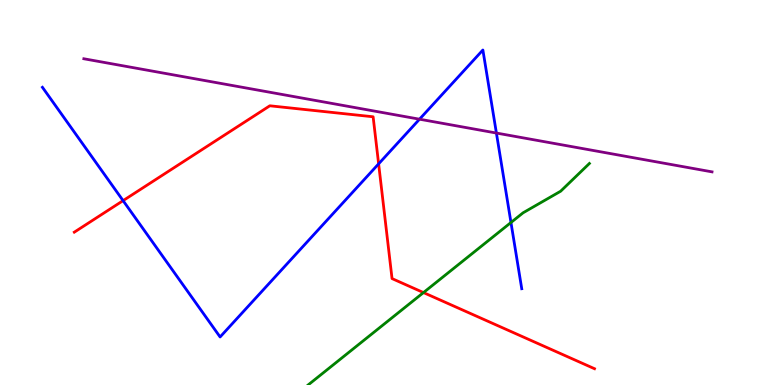[{'lines': ['blue', 'red'], 'intersections': [{'x': 1.59, 'y': 4.79}, {'x': 4.89, 'y': 5.74}]}, {'lines': ['green', 'red'], 'intersections': [{'x': 5.46, 'y': 2.4}]}, {'lines': ['purple', 'red'], 'intersections': []}, {'lines': ['blue', 'green'], 'intersections': [{'x': 6.59, 'y': 4.22}]}, {'lines': ['blue', 'purple'], 'intersections': [{'x': 5.41, 'y': 6.9}, {'x': 6.41, 'y': 6.54}]}, {'lines': ['green', 'purple'], 'intersections': []}]